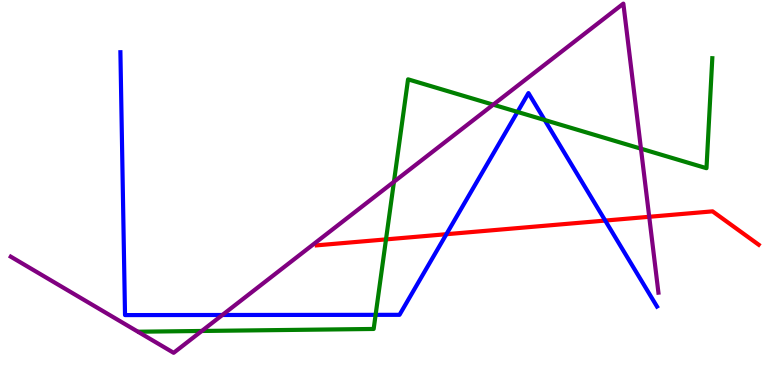[{'lines': ['blue', 'red'], 'intersections': [{'x': 5.76, 'y': 3.92}, {'x': 7.81, 'y': 4.27}]}, {'lines': ['green', 'red'], 'intersections': [{'x': 4.98, 'y': 3.78}]}, {'lines': ['purple', 'red'], 'intersections': [{'x': 8.38, 'y': 4.37}]}, {'lines': ['blue', 'green'], 'intersections': [{'x': 4.85, 'y': 1.82}, {'x': 6.68, 'y': 7.09}, {'x': 7.03, 'y': 6.88}]}, {'lines': ['blue', 'purple'], 'intersections': [{'x': 2.87, 'y': 1.82}]}, {'lines': ['green', 'purple'], 'intersections': [{'x': 2.6, 'y': 1.4}, {'x': 5.08, 'y': 5.28}, {'x': 6.36, 'y': 7.28}, {'x': 8.27, 'y': 6.14}]}]